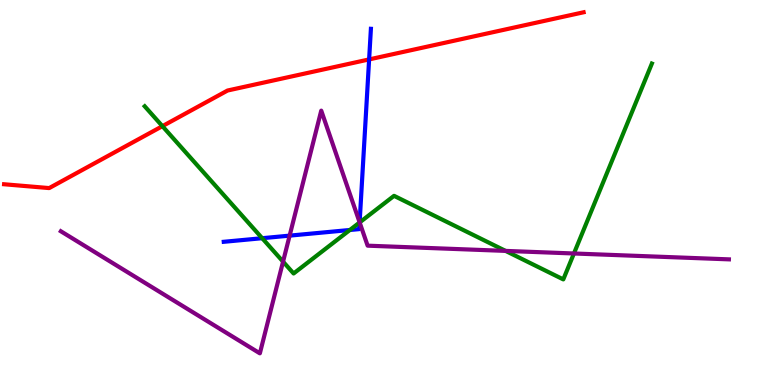[{'lines': ['blue', 'red'], 'intersections': [{'x': 4.76, 'y': 8.46}]}, {'lines': ['green', 'red'], 'intersections': [{'x': 2.1, 'y': 6.72}]}, {'lines': ['purple', 'red'], 'intersections': []}, {'lines': ['blue', 'green'], 'intersections': [{'x': 3.38, 'y': 3.81}, {'x': 4.51, 'y': 4.03}, {'x': 4.64, 'y': 4.22}]}, {'lines': ['blue', 'purple'], 'intersections': [{'x': 3.74, 'y': 3.88}, {'x': 4.64, 'y': 4.22}]}, {'lines': ['green', 'purple'], 'intersections': [{'x': 3.65, 'y': 3.2}, {'x': 4.64, 'y': 4.22}, {'x': 6.52, 'y': 3.48}, {'x': 7.41, 'y': 3.42}]}]